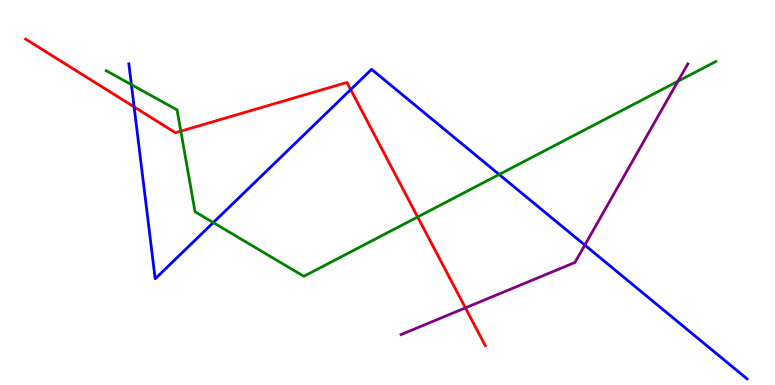[{'lines': ['blue', 'red'], 'intersections': [{'x': 1.73, 'y': 7.22}, {'x': 4.52, 'y': 7.67}]}, {'lines': ['green', 'red'], 'intersections': [{'x': 2.33, 'y': 6.59}, {'x': 5.39, 'y': 4.36}]}, {'lines': ['purple', 'red'], 'intersections': [{'x': 6.01, 'y': 2.0}]}, {'lines': ['blue', 'green'], 'intersections': [{'x': 1.7, 'y': 7.8}, {'x': 2.75, 'y': 4.22}, {'x': 6.44, 'y': 5.47}]}, {'lines': ['blue', 'purple'], 'intersections': [{'x': 7.55, 'y': 3.63}]}, {'lines': ['green', 'purple'], 'intersections': [{'x': 8.75, 'y': 7.89}]}]